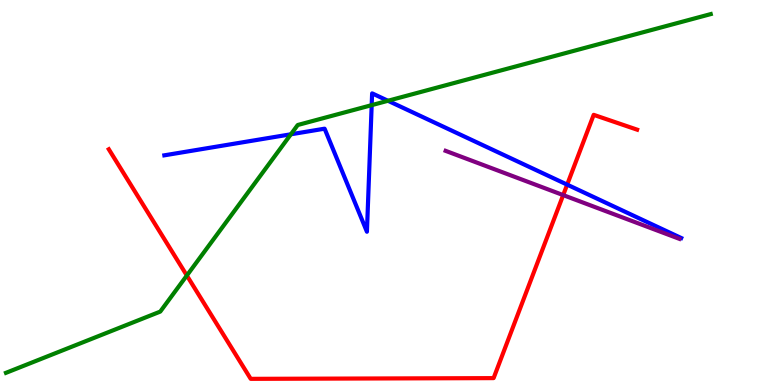[{'lines': ['blue', 'red'], 'intersections': [{'x': 7.32, 'y': 5.2}]}, {'lines': ['green', 'red'], 'intersections': [{'x': 2.41, 'y': 2.84}]}, {'lines': ['purple', 'red'], 'intersections': [{'x': 7.27, 'y': 4.93}]}, {'lines': ['blue', 'green'], 'intersections': [{'x': 3.75, 'y': 6.51}, {'x': 4.8, 'y': 7.27}, {'x': 5.01, 'y': 7.38}]}, {'lines': ['blue', 'purple'], 'intersections': []}, {'lines': ['green', 'purple'], 'intersections': []}]